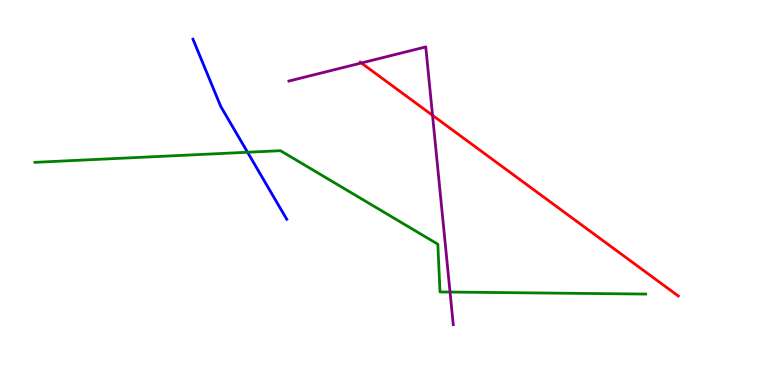[{'lines': ['blue', 'red'], 'intersections': []}, {'lines': ['green', 'red'], 'intersections': []}, {'lines': ['purple', 'red'], 'intersections': [{'x': 4.66, 'y': 8.36}, {'x': 5.58, 'y': 7.0}]}, {'lines': ['blue', 'green'], 'intersections': [{'x': 3.19, 'y': 6.05}]}, {'lines': ['blue', 'purple'], 'intersections': []}, {'lines': ['green', 'purple'], 'intersections': [{'x': 5.81, 'y': 2.41}]}]